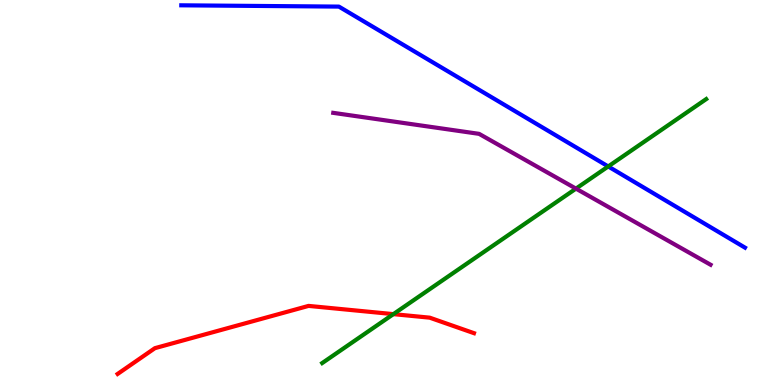[{'lines': ['blue', 'red'], 'intersections': []}, {'lines': ['green', 'red'], 'intersections': [{'x': 5.08, 'y': 1.84}]}, {'lines': ['purple', 'red'], 'intersections': []}, {'lines': ['blue', 'green'], 'intersections': [{'x': 7.85, 'y': 5.68}]}, {'lines': ['blue', 'purple'], 'intersections': []}, {'lines': ['green', 'purple'], 'intersections': [{'x': 7.43, 'y': 5.1}]}]